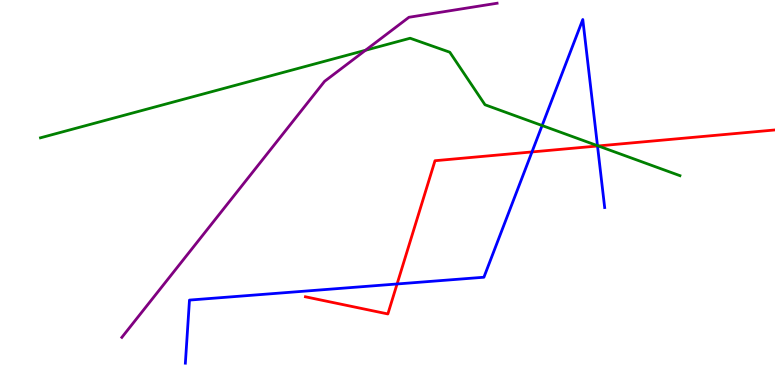[{'lines': ['blue', 'red'], 'intersections': [{'x': 5.12, 'y': 2.62}, {'x': 6.86, 'y': 6.05}, {'x': 7.71, 'y': 6.21}]}, {'lines': ['green', 'red'], 'intersections': [{'x': 7.72, 'y': 6.21}]}, {'lines': ['purple', 'red'], 'intersections': []}, {'lines': ['blue', 'green'], 'intersections': [{'x': 6.99, 'y': 6.74}, {'x': 7.71, 'y': 6.22}]}, {'lines': ['blue', 'purple'], 'intersections': []}, {'lines': ['green', 'purple'], 'intersections': [{'x': 4.72, 'y': 8.69}]}]